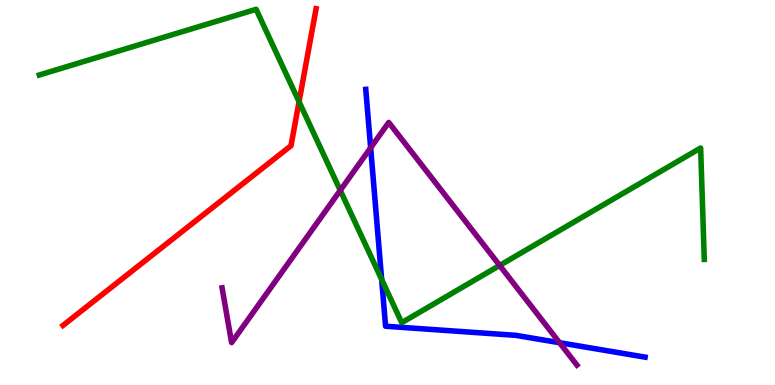[{'lines': ['blue', 'red'], 'intersections': []}, {'lines': ['green', 'red'], 'intersections': [{'x': 3.86, 'y': 7.36}]}, {'lines': ['purple', 'red'], 'intersections': []}, {'lines': ['blue', 'green'], 'intersections': [{'x': 4.92, 'y': 2.74}]}, {'lines': ['blue', 'purple'], 'intersections': [{'x': 4.78, 'y': 6.16}, {'x': 7.22, 'y': 1.1}]}, {'lines': ['green', 'purple'], 'intersections': [{'x': 4.39, 'y': 5.06}, {'x': 6.45, 'y': 3.11}]}]